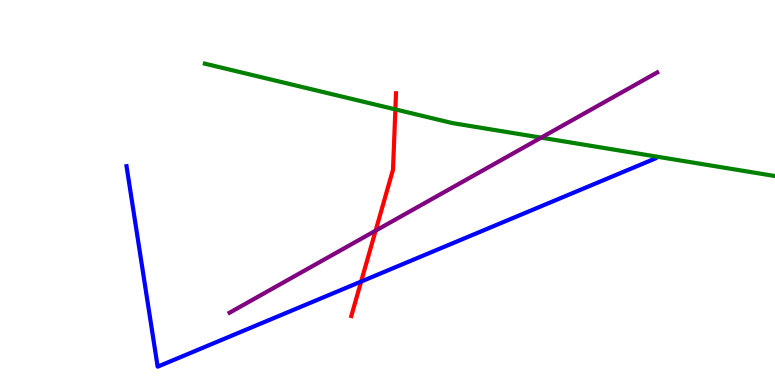[{'lines': ['blue', 'red'], 'intersections': [{'x': 4.66, 'y': 2.69}]}, {'lines': ['green', 'red'], 'intersections': [{'x': 5.1, 'y': 7.16}]}, {'lines': ['purple', 'red'], 'intersections': [{'x': 4.85, 'y': 4.01}]}, {'lines': ['blue', 'green'], 'intersections': []}, {'lines': ['blue', 'purple'], 'intersections': []}, {'lines': ['green', 'purple'], 'intersections': [{'x': 6.98, 'y': 6.42}]}]